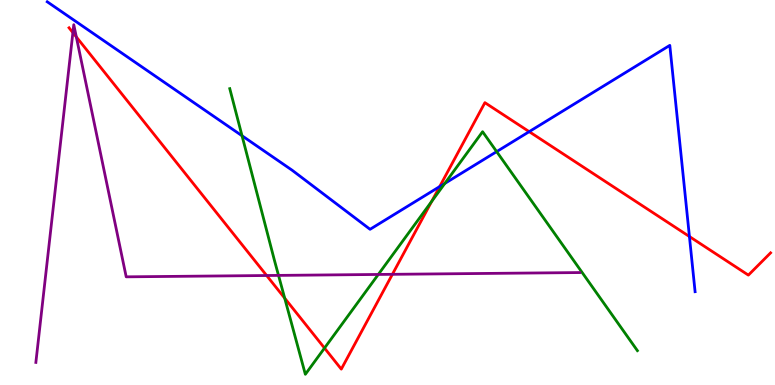[{'lines': ['blue', 'red'], 'intersections': [{'x': 5.67, 'y': 5.15}, {'x': 6.83, 'y': 6.58}, {'x': 8.9, 'y': 3.86}]}, {'lines': ['green', 'red'], 'intersections': [{'x': 3.67, 'y': 2.26}, {'x': 4.19, 'y': 0.959}, {'x': 5.57, 'y': 4.77}]}, {'lines': ['purple', 'red'], 'intersections': [{'x': 0.94, 'y': 9.15}, {'x': 0.985, 'y': 9.04}, {'x': 3.44, 'y': 2.84}, {'x': 5.06, 'y': 2.87}]}, {'lines': ['blue', 'green'], 'intersections': [{'x': 3.12, 'y': 6.47}, {'x': 5.74, 'y': 5.24}, {'x': 6.41, 'y': 6.06}]}, {'lines': ['blue', 'purple'], 'intersections': []}, {'lines': ['green', 'purple'], 'intersections': [{'x': 3.59, 'y': 2.85}, {'x': 4.88, 'y': 2.87}]}]